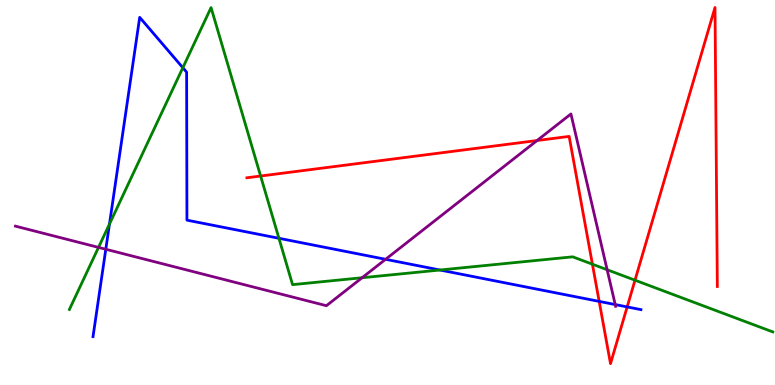[{'lines': ['blue', 'red'], 'intersections': [{'x': 7.73, 'y': 2.17}, {'x': 8.09, 'y': 2.03}]}, {'lines': ['green', 'red'], 'intersections': [{'x': 3.36, 'y': 5.43}, {'x': 7.64, 'y': 3.14}, {'x': 8.19, 'y': 2.72}]}, {'lines': ['purple', 'red'], 'intersections': [{'x': 6.93, 'y': 6.35}]}, {'lines': ['blue', 'green'], 'intersections': [{'x': 1.41, 'y': 4.18}, {'x': 2.36, 'y': 8.24}, {'x': 3.6, 'y': 3.81}, {'x': 5.68, 'y': 2.99}]}, {'lines': ['blue', 'purple'], 'intersections': [{'x': 1.37, 'y': 3.53}, {'x': 4.98, 'y': 3.26}, {'x': 7.94, 'y': 2.09}]}, {'lines': ['green', 'purple'], 'intersections': [{'x': 1.27, 'y': 3.57}, {'x': 4.67, 'y': 2.79}, {'x': 7.83, 'y': 2.99}]}]